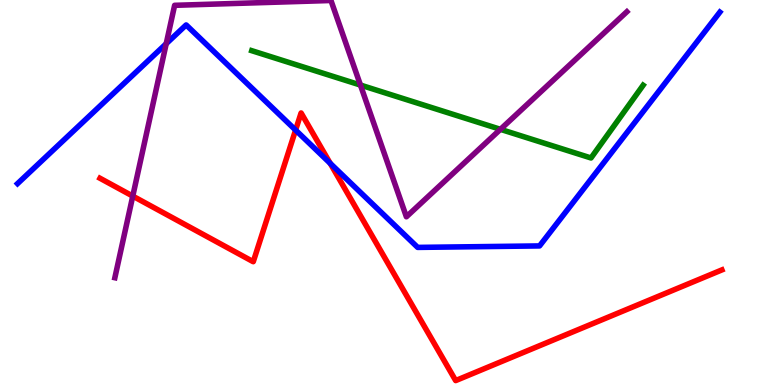[{'lines': ['blue', 'red'], 'intersections': [{'x': 3.81, 'y': 6.62}, {'x': 4.26, 'y': 5.76}]}, {'lines': ['green', 'red'], 'intersections': []}, {'lines': ['purple', 'red'], 'intersections': [{'x': 1.71, 'y': 4.91}]}, {'lines': ['blue', 'green'], 'intersections': []}, {'lines': ['blue', 'purple'], 'intersections': [{'x': 2.14, 'y': 8.86}]}, {'lines': ['green', 'purple'], 'intersections': [{'x': 4.65, 'y': 7.79}, {'x': 6.46, 'y': 6.64}]}]